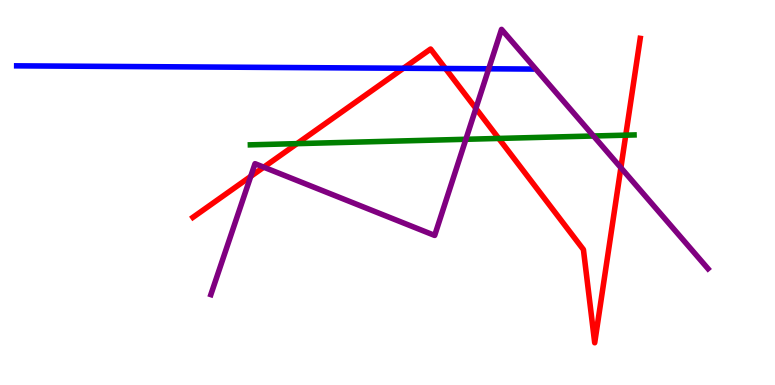[{'lines': ['blue', 'red'], 'intersections': [{'x': 5.21, 'y': 8.23}, {'x': 5.75, 'y': 8.22}]}, {'lines': ['green', 'red'], 'intersections': [{'x': 3.83, 'y': 6.27}, {'x': 6.44, 'y': 6.4}, {'x': 8.07, 'y': 6.49}]}, {'lines': ['purple', 'red'], 'intersections': [{'x': 3.24, 'y': 5.42}, {'x': 3.4, 'y': 5.66}, {'x': 6.14, 'y': 7.18}, {'x': 8.01, 'y': 5.64}]}, {'lines': ['blue', 'green'], 'intersections': []}, {'lines': ['blue', 'purple'], 'intersections': [{'x': 6.31, 'y': 8.21}]}, {'lines': ['green', 'purple'], 'intersections': [{'x': 6.01, 'y': 6.38}, {'x': 7.66, 'y': 6.47}]}]